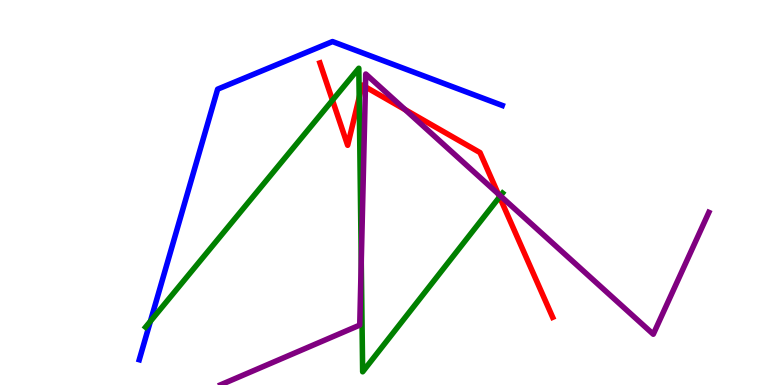[{'lines': ['blue', 'red'], 'intersections': []}, {'lines': ['green', 'red'], 'intersections': [{'x': 4.29, 'y': 7.4}, {'x': 4.63, 'y': 7.47}, {'x': 6.45, 'y': 4.88}]}, {'lines': ['purple', 'red'], 'intersections': [{'x': 4.72, 'y': 7.74}, {'x': 5.23, 'y': 7.15}, {'x': 6.43, 'y': 4.96}]}, {'lines': ['blue', 'green'], 'intersections': [{'x': 1.94, 'y': 1.66}]}, {'lines': ['blue', 'purple'], 'intersections': []}, {'lines': ['green', 'purple'], 'intersections': [{'x': 4.66, 'y': 3.21}, {'x': 6.46, 'y': 4.91}]}]